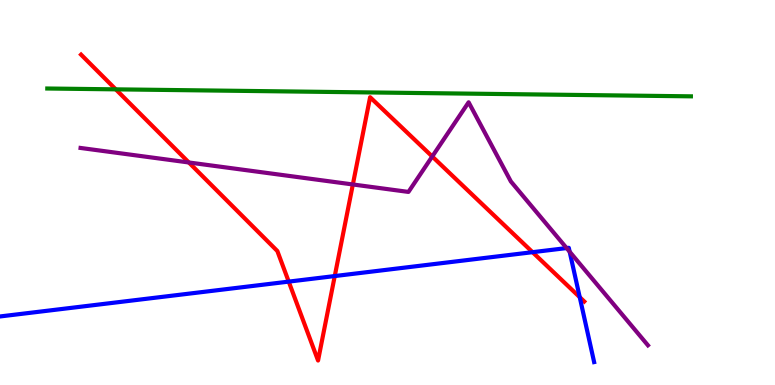[{'lines': ['blue', 'red'], 'intersections': [{'x': 3.73, 'y': 2.69}, {'x': 4.32, 'y': 2.83}, {'x': 6.87, 'y': 3.45}, {'x': 7.48, 'y': 2.28}]}, {'lines': ['green', 'red'], 'intersections': [{'x': 1.49, 'y': 7.68}]}, {'lines': ['purple', 'red'], 'intersections': [{'x': 2.44, 'y': 5.78}, {'x': 4.55, 'y': 5.21}, {'x': 5.58, 'y': 5.94}]}, {'lines': ['blue', 'green'], 'intersections': []}, {'lines': ['blue', 'purple'], 'intersections': [{'x': 7.31, 'y': 3.56}, {'x': 7.35, 'y': 3.46}]}, {'lines': ['green', 'purple'], 'intersections': []}]